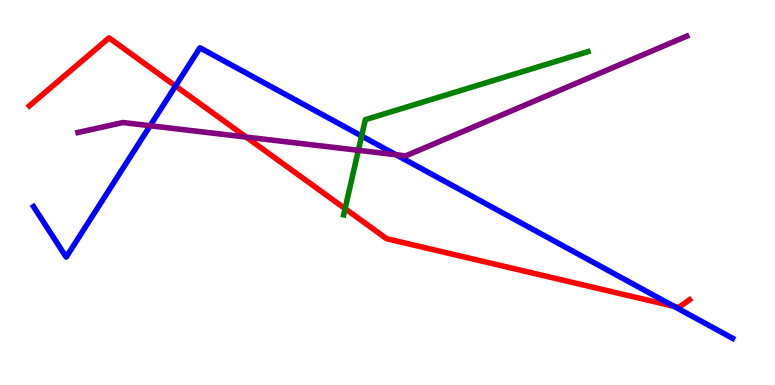[{'lines': ['blue', 'red'], 'intersections': [{'x': 2.26, 'y': 7.77}, {'x': 8.7, 'y': 2.04}]}, {'lines': ['green', 'red'], 'intersections': [{'x': 4.45, 'y': 4.58}]}, {'lines': ['purple', 'red'], 'intersections': [{'x': 3.18, 'y': 6.44}]}, {'lines': ['blue', 'green'], 'intersections': [{'x': 4.67, 'y': 6.47}]}, {'lines': ['blue', 'purple'], 'intersections': [{'x': 1.94, 'y': 6.73}, {'x': 5.11, 'y': 5.98}]}, {'lines': ['green', 'purple'], 'intersections': [{'x': 4.62, 'y': 6.1}]}]